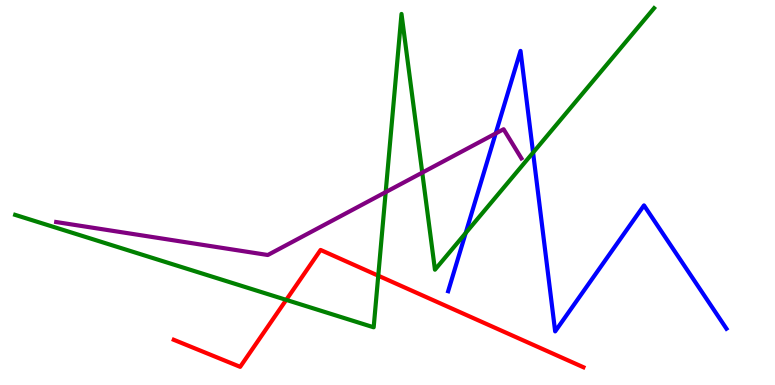[{'lines': ['blue', 'red'], 'intersections': []}, {'lines': ['green', 'red'], 'intersections': [{'x': 3.69, 'y': 2.21}, {'x': 4.88, 'y': 2.84}]}, {'lines': ['purple', 'red'], 'intersections': []}, {'lines': ['blue', 'green'], 'intersections': [{'x': 6.01, 'y': 3.95}, {'x': 6.88, 'y': 6.04}]}, {'lines': ['blue', 'purple'], 'intersections': [{'x': 6.4, 'y': 6.53}]}, {'lines': ['green', 'purple'], 'intersections': [{'x': 4.98, 'y': 5.01}, {'x': 5.45, 'y': 5.52}]}]